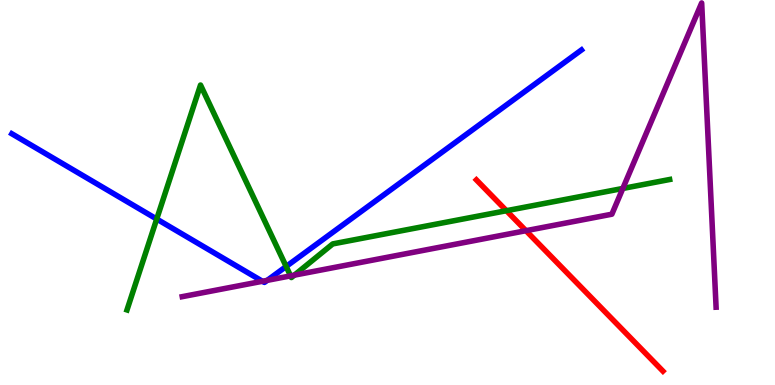[{'lines': ['blue', 'red'], 'intersections': []}, {'lines': ['green', 'red'], 'intersections': [{'x': 6.53, 'y': 4.53}]}, {'lines': ['purple', 'red'], 'intersections': [{'x': 6.79, 'y': 4.01}]}, {'lines': ['blue', 'green'], 'intersections': [{'x': 2.02, 'y': 4.31}, {'x': 3.69, 'y': 3.08}]}, {'lines': ['blue', 'purple'], 'intersections': [{'x': 3.39, 'y': 2.69}, {'x': 3.45, 'y': 2.72}]}, {'lines': ['green', 'purple'], 'intersections': [{'x': 3.75, 'y': 2.83}, {'x': 3.8, 'y': 2.85}, {'x': 8.04, 'y': 5.11}]}]